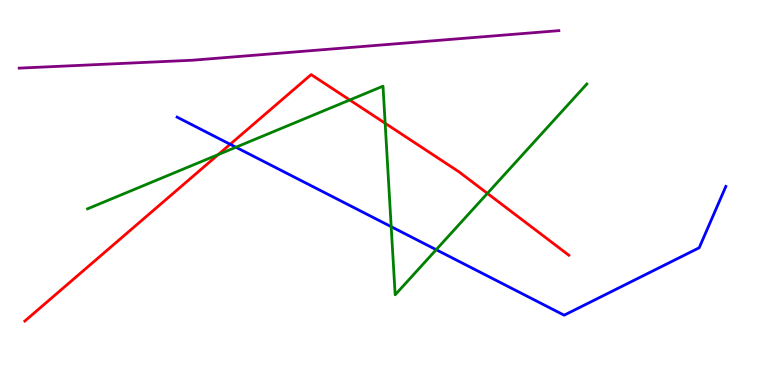[{'lines': ['blue', 'red'], 'intersections': [{'x': 2.97, 'y': 6.25}]}, {'lines': ['green', 'red'], 'intersections': [{'x': 2.82, 'y': 5.99}, {'x': 4.51, 'y': 7.4}, {'x': 4.97, 'y': 6.8}, {'x': 6.29, 'y': 4.98}]}, {'lines': ['purple', 'red'], 'intersections': []}, {'lines': ['blue', 'green'], 'intersections': [{'x': 3.04, 'y': 6.18}, {'x': 5.05, 'y': 4.11}, {'x': 5.63, 'y': 3.51}]}, {'lines': ['blue', 'purple'], 'intersections': []}, {'lines': ['green', 'purple'], 'intersections': []}]